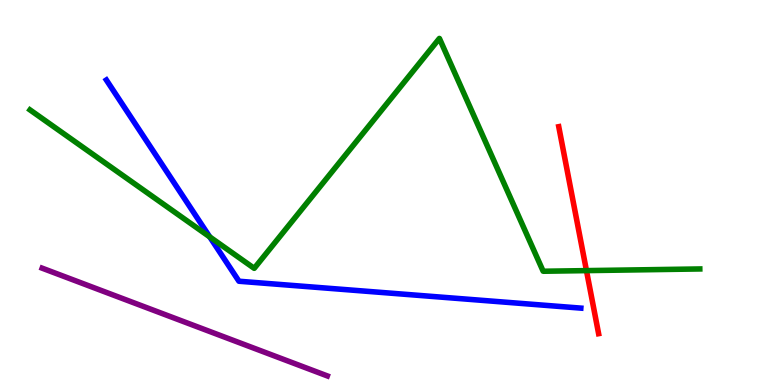[{'lines': ['blue', 'red'], 'intersections': []}, {'lines': ['green', 'red'], 'intersections': [{'x': 7.57, 'y': 2.97}]}, {'lines': ['purple', 'red'], 'intersections': []}, {'lines': ['blue', 'green'], 'intersections': [{'x': 2.71, 'y': 3.85}]}, {'lines': ['blue', 'purple'], 'intersections': []}, {'lines': ['green', 'purple'], 'intersections': []}]